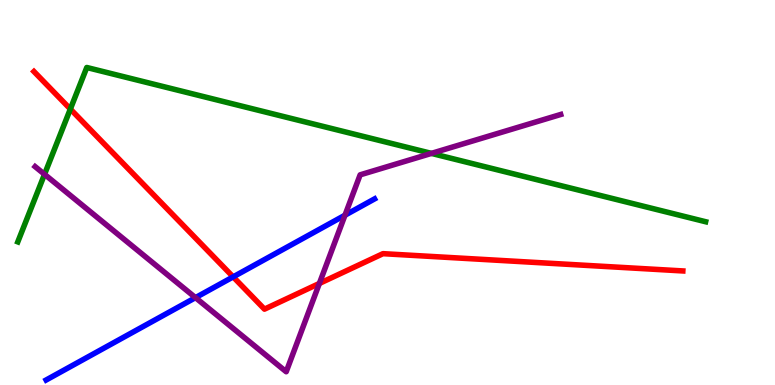[{'lines': ['blue', 'red'], 'intersections': [{'x': 3.01, 'y': 2.81}]}, {'lines': ['green', 'red'], 'intersections': [{'x': 0.908, 'y': 7.17}]}, {'lines': ['purple', 'red'], 'intersections': [{'x': 4.12, 'y': 2.64}]}, {'lines': ['blue', 'green'], 'intersections': []}, {'lines': ['blue', 'purple'], 'intersections': [{'x': 2.52, 'y': 2.27}, {'x': 4.45, 'y': 4.41}]}, {'lines': ['green', 'purple'], 'intersections': [{'x': 0.575, 'y': 5.47}, {'x': 5.57, 'y': 6.02}]}]